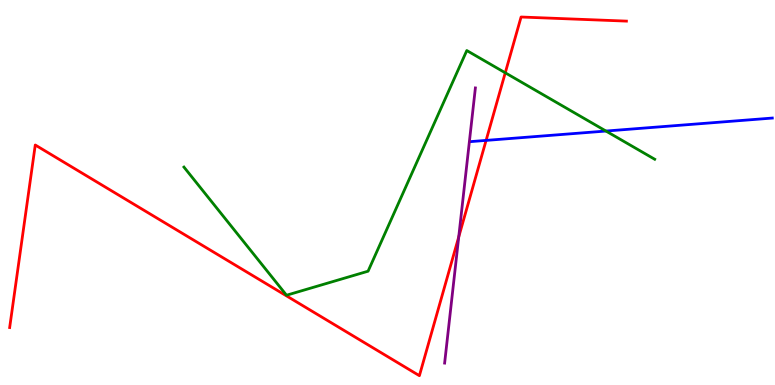[{'lines': ['blue', 'red'], 'intersections': [{'x': 6.27, 'y': 6.35}]}, {'lines': ['green', 'red'], 'intersections': [{'x': 6.52, 'y': 8.11}]}, {'lines': ['purple', 'red'], 'intersections': [{'x': 5.92, 'y': 3.85}]}, {'lines': ['blue', 'green'], 'intersections': [{'x': 7.82, 'y': 6.6}]}, {'lines': ['blue', 'purple'], 'intersections': []}, {'lines': ['green', 'purple'], 'intersections': []}]